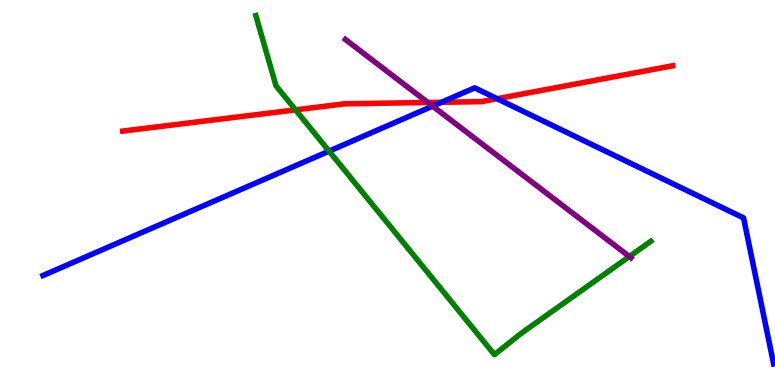[{'lines': ['blue', 'red'], 'intersections': [{'x': 5.7, 'y': 7.34}, {'x': 6.41, 'y': 7.44}]}, {'lines': ['green', 'red'], 'intersections': [{'x': 3.81, 'y': 7.15}]}, {'lines': ['purple', 'red'], 'intersections': [{'x': 5.52, 'y': 7.34}]}, {'lines': ['blue', 'green'], 'intersections': [{'x': 4.25, 'y': 6.07}]}, {'lines': ['blue', 'purple'], 'intersections': [{'x': 5.58, 'y': 7.24}]}, {'lines': ['green', 'purple'], 'intersections': [{'x': 8.12, 'y': 3.34}]}]